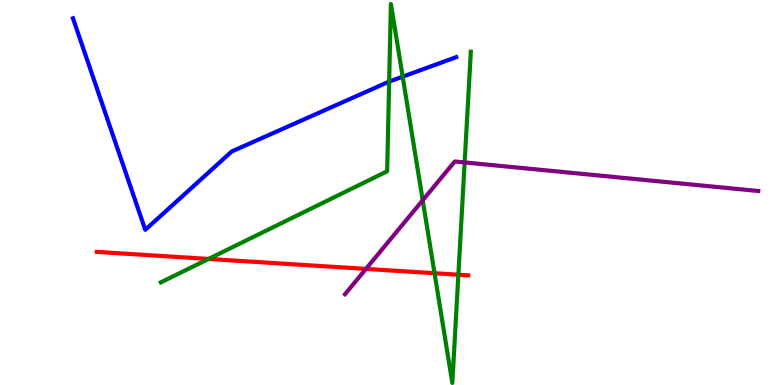[{'lines': ['blue', 'red'], 'intersections': []}, {'lines': ['green', 'red'], 'intersections': [{'x': 2.69, 'y': 3.27}, {'x': 5.61, 'y': 2.9}, {'x': 5.91, 'y': 2.86}]}, {'lines': ['purple', 'red'], 'intersections': [{'x': 4.72, 'y': 3.02}]}, {'lines': ['blue', 'green'], 'intersections': [{'x': 5.02, 'y': 7.88}, {'x': 5.2, 'y': 8.01}]}, {'lines': ['blue', 'purple'], 'intersections': []}, {'lines': ['green', 'purple'], 'intersections': [{'x': 5.45, 'y': 4.8}, {'x': 6.0, 'y': 5.78}]}]